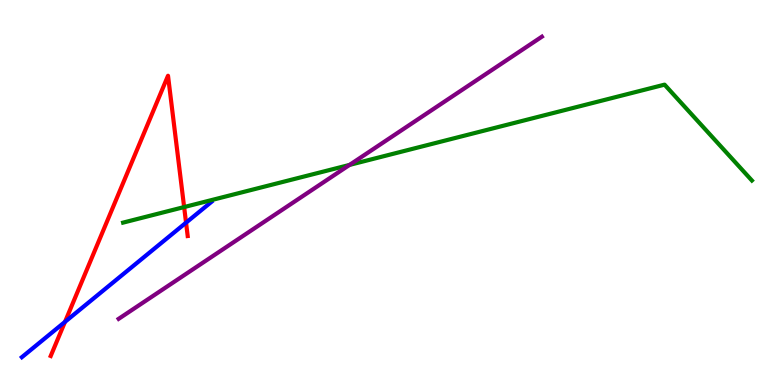[{'lines': ['blue', 'red'], 'intersections': [{'x': 0.839, 'y': 1.64}, {'x': 2.4, 'y': 4.22}]}, {'lines': ['green', 'red'], 'intersections': [{'x': 2.38, 'y': 4.62}]}, {'lines': ['purple', 'red'], 'intersections': []}, {'lines': ['blue', 'green'], 'intersections': []}, {'lines': ['blue', 'purple'], 'intersections': []}, {'lines': ['green', 'purple'], 'intersections': [{'x': 4.51, 'y': 5.72}]}]